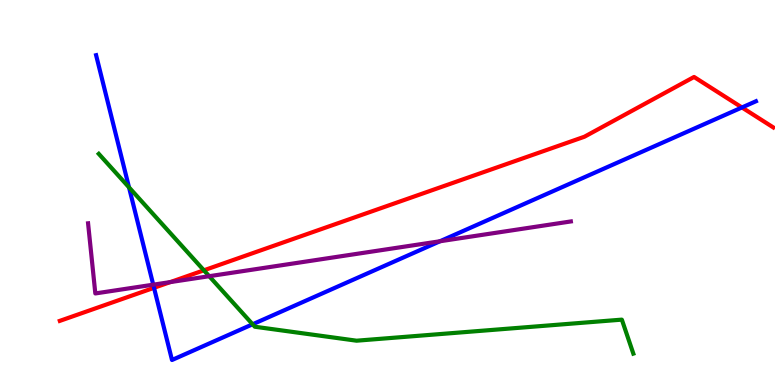[{'lines': ['blue', 'red'], 'intersections': [{'x': 1.99, 'y': 2.52}, {'x': 9.57, 'y': 7.21}]}, {'lines': ['green', 'red'], 'intersections': [{'x': 2.63, 'y': 2.98}]}, {'lines': ['purple', 'red'], 'intersections': [{'x': 2.2, 'y': 2.67}]}, {'lines': ['blue', 'green'], 'intersections': [{'x': 1.66, 'y': 5.13}, {'x': 3.26, 'y': 1.58}]}, {'lines': ['blue', 'purple'], 'intersections': [{'x': 1.98, 'y': 2.61}, {'x': 5.68, 'y': 3.73}]}, {'lines': ['green', 'purple'], 'intersections': [{'x': 2.7, 'y': 2.83}]}]